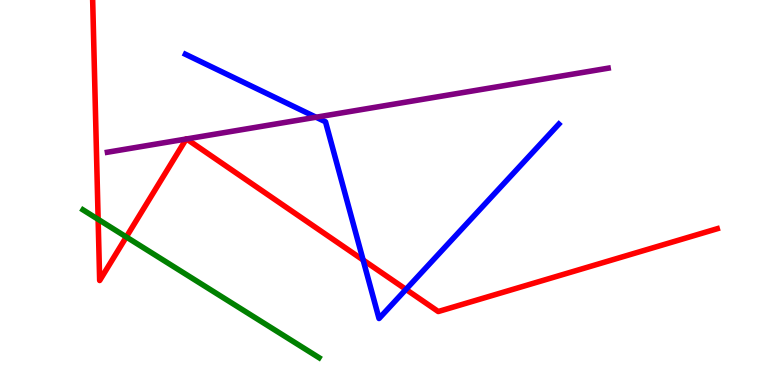[{'lines': ['blue', 'red'], 'intersections': [{'x': 4.69, 'y': 3.25}, {'x': 5.24, 'y': 2.48}]}, {'lines': ['green', 'red'], 'intersections': [{'x': 1.27, 'y': 4.3}, {'x': 1.63, 'y': 3.84}]}, {'lines': ['purple', 'red'], 'intersections': [{'x': 2.4, 'y': 6.39}, {'x': 2.41, 'y': 6.39}]}, {'lines': ['blue', 'green'], 'intersections': []}, {'lines': ['blue', 'purple'], 'intersections': [{'x': 4.08, 'y': 6.96}]}, {'lines': ['green', 'purple'], 'intersections': []}]